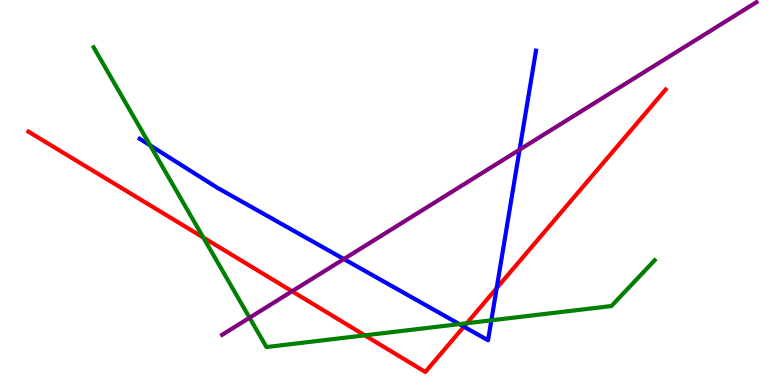[{'lines': ['blue', 'red'], 'intersections': [{'x': 5.99, 'y': 1.52}, {'x': 6.41, 'y': 2.52}]}, {'lines': ['green', 'red'], 'intersections': [{'x': 2.62, 'y': 3.83}, {'x': 4.71, 'y': 1.29}, {'x': 6.02, 'y': 1.6}]}, {'lines': ['purple', 'red'], 'intersections': [{'x': 3.77, 'y': 2.43}]}, {'lines': ['blue', 'green'], 'intersections': [{'x': 1.94, 'y': 6.22}, {'x': 5.93, 'y': 1.58}, {'x': 6.34, 'y': 1.68}]}, {'lines': ['blue', 'purple'], 'intersections': [{'x': 4.44, 'y': 3.27}, {'x': 6.7, 'y': 6.11}]}, {'lines': ['green', 'purple'], 'intersections': [{'x': 3.22, 'y': 1.75}]}]